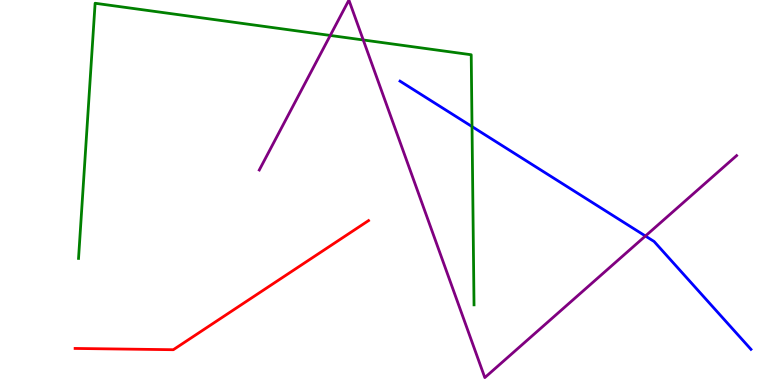[{'lines': ['blue', 'red'], 'intersections': []}, {'lines': ['green', 'red'], 'intersections': []}, {'lines': ['purple', 'red'], 'intersections': []}, {'lines': ['blue', 'green'], 'intersections': [{'x': 6.09, 'y': 6.71}]}, {'lines': ['blue', 'purple'], 'intersections': [{'x': 8.33, 'y': 3.87}]}, {'lines': ['green', 'purple'], 'intersections': [{'x': 4.26, 'y': 9.08}, {'x': 4.69, 'y': 8.96}]}]